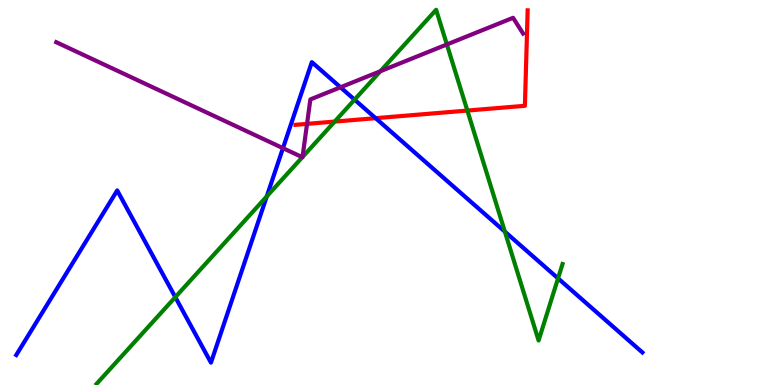[{'lines': ['blue', 'red'], 'intersections': [{'x': 4.85, 'y': 6.93}]}, {'lines': ['green', 'red'], 'intersections': [{'x': 4.32, 'y': 6.84}, {'x': 6.03, 'y': 7.13}]}, {'lines': ['purple', 'red'], 'intersections': [{'x': 3.96, 'y': 6.78}]}, {'lines': ['blue', 'green'], 'intersections': [{'x': 2.26, 'y': 2.28}, {'x': 3.44, 'y': 4.9}, {'x': 4.58, 'y': 7.41}, {'x': 6.51, 'y': 3.98}, {'x': 7.2, 'y': 2.77}]}, {'lines': ['blue', 'purple'], 'intersections': [{'x': 3.65, 'y': 6.15}, {'x': 4.39, 'y': 7.73}]}, {'lines': ['green', 'purple'], 'intersections': [{'x': 3.9, 'y': 5.92}, {'x': 3.9, 'y': 5.92}, {'x': 4.91, 'y': 8.15}, {'x': 5.77, 'y': 8.85}]}]